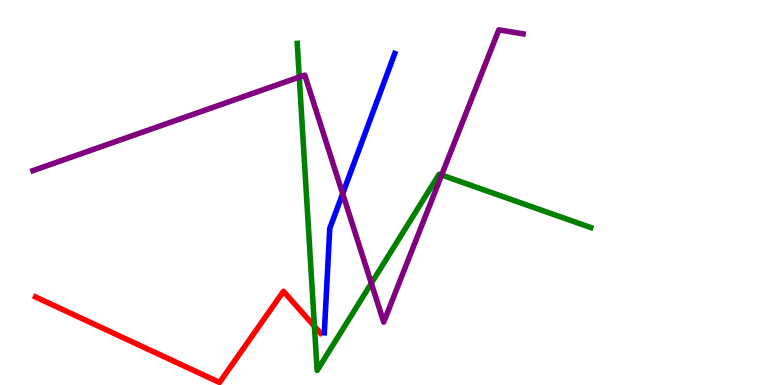[{'lines': ['blue', 'red'], 'intersections': []}, {'lines': ['green', 'red'], 'intersections': [{'x': 4.06, 'y': 1.52}]}, {'lines': ['purple', 'red'], 'intersections': []}, {'lines': ['blue', 'green'], 'intersections': []}, {'lines': ['blue', 'purple'], 'intersections': [{'x': 4.42, 'y': 4.97}]}, {'lines': ['green', 'purple'], 'intersections': [{'x': 3.86, 'y': 8.0}, {'x': 4.79, 'y': 2.64}, {'x': 5.7, 'y': 5.45}]}]